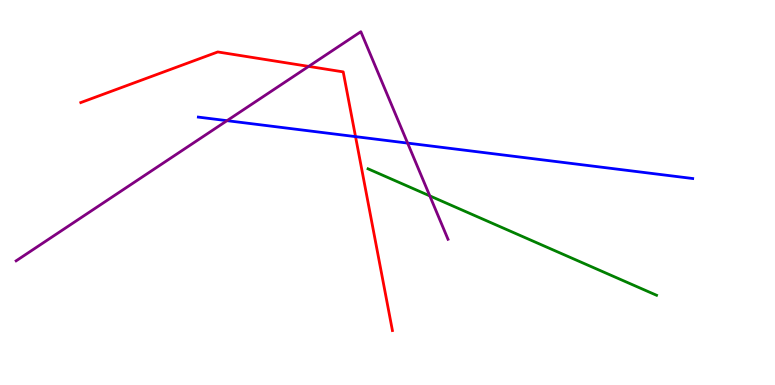[{'lines': ['blue', 'red'], 'intersections': [{'x': 4.59, 'y': 6.45}]}, {'lines': ['green', 'red'], 'intersections': []}, {'lines': ['purple', 'red'], 'intersections': [{'x': 3.98, 'y': 8.28}]}, {'lines': ['blue', 'green'], 'intersections': []}, {'lines': ['blue', 'purple'], 'intersections': [{'x': 2.93, 'y': 6.87}, {'x': 5.26, 'y': 6.28}]}, {'lines': ['green', 'purple'], 'intersections': [{'x': 5.55, 'y': 4.91}]}]